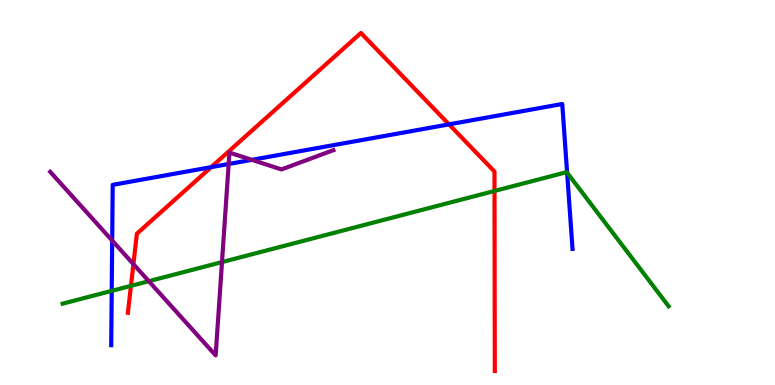[{'lines': ['blue', 'red'], 'intersections': [{'x': 2.72, 'y': 5.66}, {'x': 5.79, 'y': 6.77}]}, {'lines': ['green', 'red'], 'intersections': [{'x': 1.69, 'y': 2.58}, {'x': 6.38, 'y': 5.04}]}, {'lines': ['purple', 'red'], 'intersections': [{'x': 1.72, 'y': 3.14}]}, {'lines': ['blue', 'green'], 'intersections': [{'x': 1.44, 'y': 2.44}, {'x': 7.32, 'y': 5.51}]}, {'lines': ['blue', 'purple'], 'intersections': [{'x': 1.45, 'y': 3.75}, {'x': 2.95, 'y': 5.74}, {'x': 3.25, 'y': 5.85}]}, {'lines': ['green', 'purple'], 'intersections': [{'x': 1.92, 'y': 2.7}, {'x': 2.86, 'y': 3.19}]}]